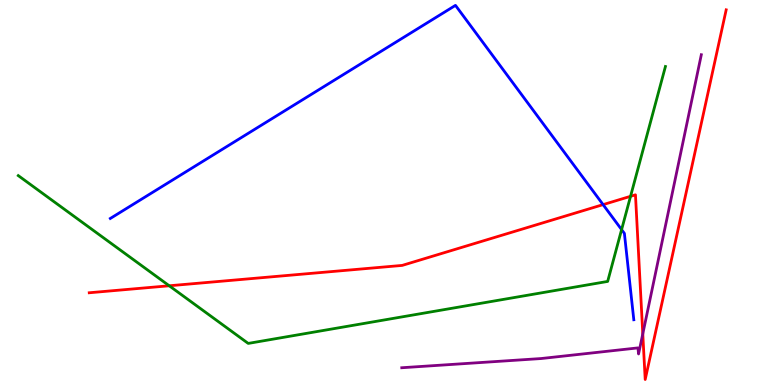[{'lines': ['blue', 'red'], 'intersections': [{'x': 7.78, 'y': 4.69}]}, {'lines': ['green', 'red'], 'intersections': [{'x': 2.18, 'y': 2.58}, {'x': 8.14, 'y': 4.9}]}, {'lines': ['purple', 'red'], 'intersections': [{'x': 8.29, 'y': 1.33}]}, {'lines': ['blue', 'green'], 'intersections': [{'x': 8.02, 'y': 4.04}]}, {'lines': ['blue', 'purple'], 'intersections': []}, {'lines': ['green', 'purple'], 'intersections': []}]